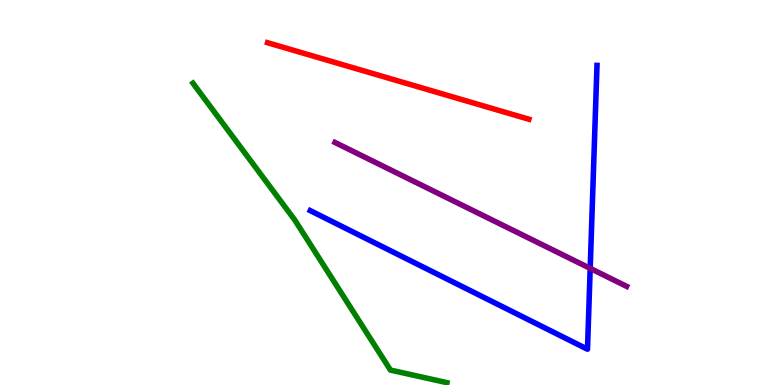[{'lines': ['blue', 'red'], 'intersections': []}, {'lines': ['green', 'red'], 'intersections': []}, {'lines': ['purple', 'red'], 'intersections': []}, {'lines': ['blue', 'green'], 'intersections': []}, {'lines': ['blue', 'purple'], 'intersections': [{'x': 7.62, 'y': 3.03}]}, {'lines': ['green', 'purple'], 'intersections': []}]